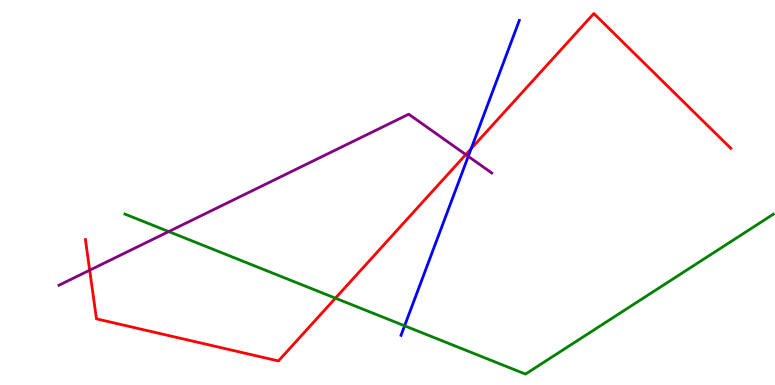[{'lines': ['blue', 'red'], 'intersections': [{'x': 6.08, 'y': 6.14}]}, {'lines': ['green', 'red'], 'intersections': [{'x': 4.33, 'y': 2.26}]}, {'lines': ['purple', 'red'], 'intersections': [{'x': 1.16, 'y': 2.98}, {'x': 6.01, 'y': 5.98}]}, {'lines': ['blue', 'green'], 'intersections': [{'x': 5.22, 'y': 1.54}]}, {'lines': ['blue', 'purple'], 'intersections': [{'x': 6.04, 'y': 5.94}]}, {'lines': ['green', 'purple'], 'intersections': [{'x': 2.18, 'y': 3.99}]}]